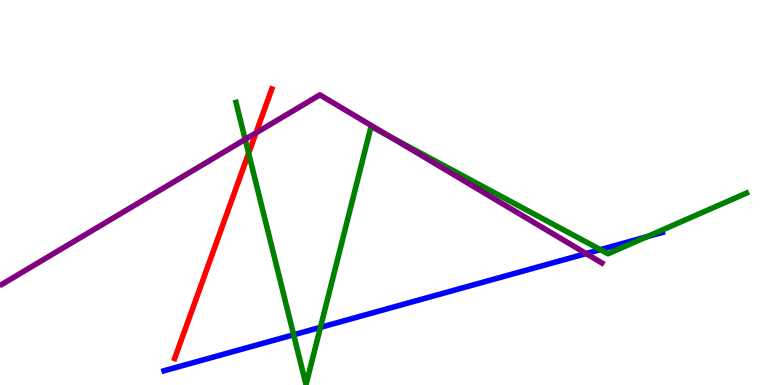[{'lines': ['blue', 'red'], 'intersections': []}, {'lines': ['green', 'red'], 'intersections': [{'x': 3.21, 'y': 6.02}]}, {'lines': ['purple', 'red'], 'intersections': [{'x': 3.3, 'y': 6.55}]}, {'lines': ['blue', 'green'], 'intersections': [{'x': 3.79, 'y': 1.3}, {'x': 4.13, 'y': 1.5}, {'x': 7.75, 'y': 3.52}, {'x': 8.35, 'y': 3.85}]}, {'lines': ['blue', 'purple'], 'intersections': [{'x': 7.56, 'y': 3.41}]}, {'lines': ['green', 'purple'], 'intersections': [{'x': 3.16, 'y': 6.38}, {'x': 5.03, 'y': 6.45}]}]